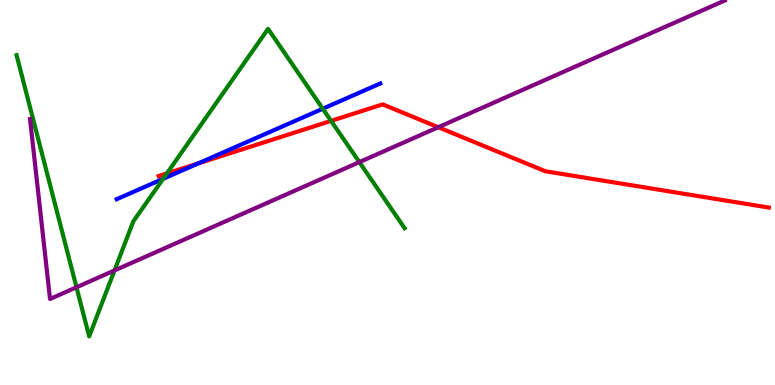[{'lines': ['blue', 'red'], 'intersections': [{'x': 2.56, 'y': 5.76}]}, {'lines': ['green', 'red'], 'intersections': [{'x': 2.15, 'y': 5.49}, {'x': 4.27, 'y': 6.86}]}, {'lines': ['purple', 'red'], 'intersections': [{'x': 5.65, 'y': 6.7}]}, {'lines': ['blue', 'green'], 'intersections': [{'x': 2.1, 'y': 5.36}, {'x': 4.16, 'y': 7.18}]}, {'lines': ['blue', 'purple'], 'intersections': []}, {'lines': ['green', 'purple'], 'intersections': [{'x': 0.987, 'y': 2.54}, {'x': 1.48, 'y': 2.98}, {'x': 4.64, 'y': 5.79}]}]